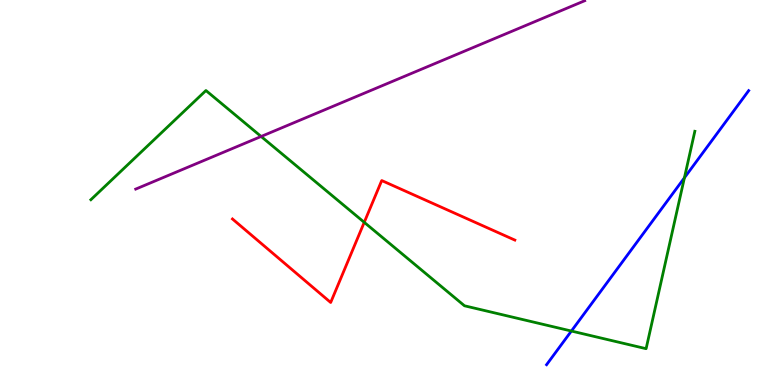[{'lines': ['blue', 'red'], 'intersections': []}, {'lines': ['green', 'red'], 'intersections': [{'x': 4.7, 'y': 4.23}]}, {'lines': ['purple', 'red'], 'intersections': []}, {'lines': ['blue', 'green'], 'intersections': [{'x': 7.37, 'y': 1.4}, {'x': 8.83, 'y': 5.38}]}, {'lines': ['blue', 'purple'], 'intersections': []}, {'lines': ['green', 'purple'], 'intersections': [{'x': 3.37, 'y': 6.46}]}]